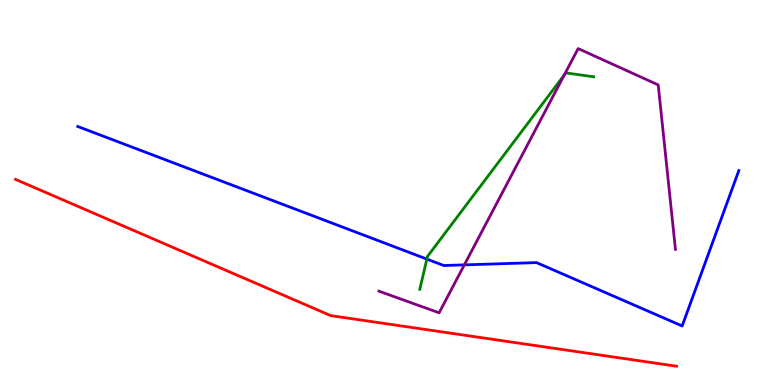[{'lines': ['blue', 'red'], 'intersections': []}, {'lines': ['green', 'red'], 'intersections': []}, {'lines': ['purple', 'red'], 'intersections': []}, {'lines': ['blue', 'green'], 'intersections': [{'x': 5.51, 'y': 3.27}]}, {'lines': ['blue', 'purple'], 'intersections': [{'x': 5.99, 'y': 3.12}]}, {'lines': ['green', 'purple'], 'intersections': [{'x': 7.28, 'y': 8.06}]}]